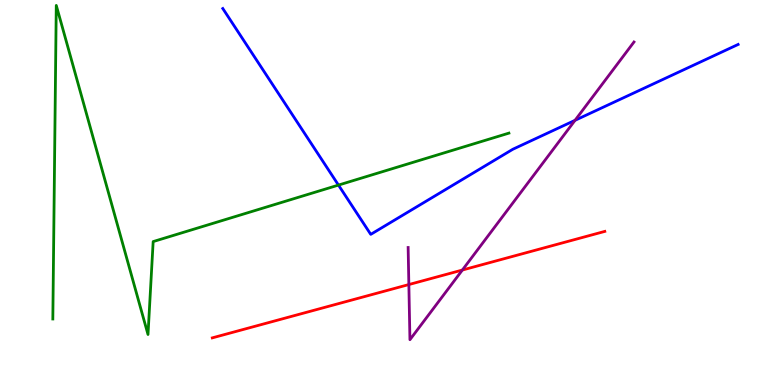[{'lines': ['blue', 'red'], 'intersections': []}, {'lines': ['green', 'red'], 'intersections': []}, {'lines': ['purple', 'red'], 'intersections': [{'x': 5.28, 'y': 2.61}, {'x': 5.97, 'y': 2.99}]}, {'lines': ['blue', 'green'], 'intersections': [{'x': 4.37, 'y': 5.19}]}, {'lines': ['blue', 'purple'], 'intersections': [{'x': 7.42, 'y': 6.87}]}, {'lines': ['green', 'purple'], 'intersections': []}]